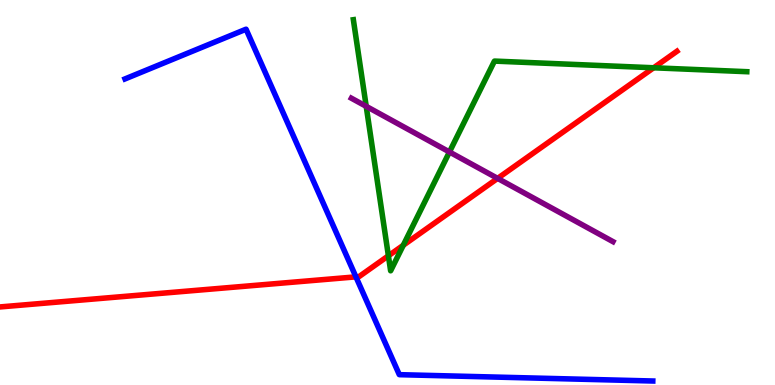[{'lines': ['blue', 'red'], 'intersections': [{'x': 4.59, 'y': 2.81}]}, {'lines': ['green', 'red'], 'intersections': [{'x': 5.01, 'y': 3.36}, {'x': 5.2, 'y': 3.63}, {'x': 8.43, 'y': 8.24}]}, {'lines': ['purple', 'red'], 'intersections': [{'x': 6.42, 'y': 5.37}]}, {'lines': ['blue', 'green'], 'intersections': []}, {'lines': ['blue', 'purple'], 'intersections': []}, {'lines': ['green', 'purple'], 'intersections': [{'x': 4.73, 'y': 7.24}, {'x': 5.8, 'y': 6.05}]}]